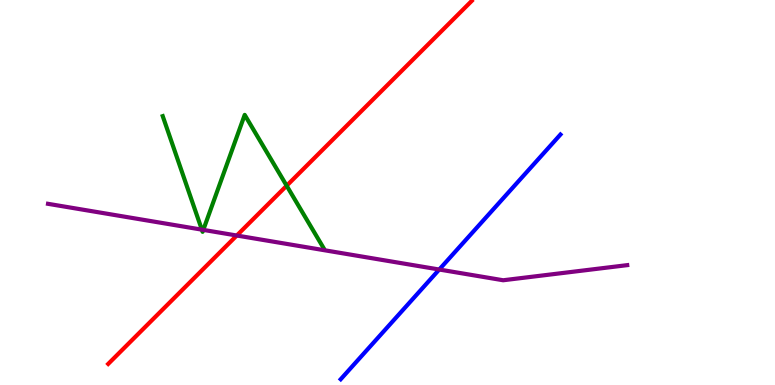[{'lines': ['blue', 'red'], 'intersections': []}, {'lines': ['green', 'red'], 'intersections': [{'x': 3.7, 'y': 5.18}]}, {'lines': ['purple', 'red'], 'intersections': [{'x': 3.06, 'y': 3.88}]}, {'lines': ['blue', 'green'], 'intersections': []}, {'lines': ['blue', 'purple'], 'intersections': [{'x': 5.67, 'y': 3.0}]}, {'lines': ['green', 'purple'], 'intersections': [{'x': 2.6, 'y': 4.04}, {'x': 2.62, 'y': 4.03}]}]